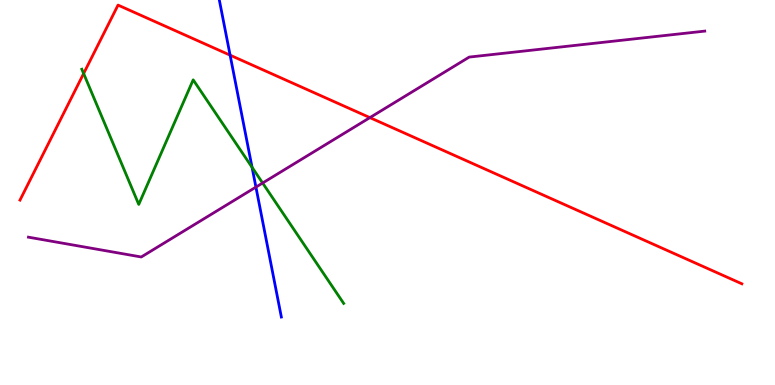[{'lines': ['blue', 'red'], 'intersections': [{'x': 2.97, 'y': 8.57}]}, {'lines': ['green', 'red'], 'intersections': [{'x': 1.08, 'y': 8.09}]}, {'lines': ['purple', 'red'], 'intersections': [{'x': 4.77, 'y': 6.95}]}, {'lines': ['blue', 'green'], 'intersections': [{'x': 3.25, 'y': 5.65}]}, {'lines': ['blue', 'purple'], 'intersections': [{'x': 3.3, 'y': 5.14}]}, {'lines': ['green', 'purple'], 'intersections': [{'x': 3.39, 'y': 5.25}]}]